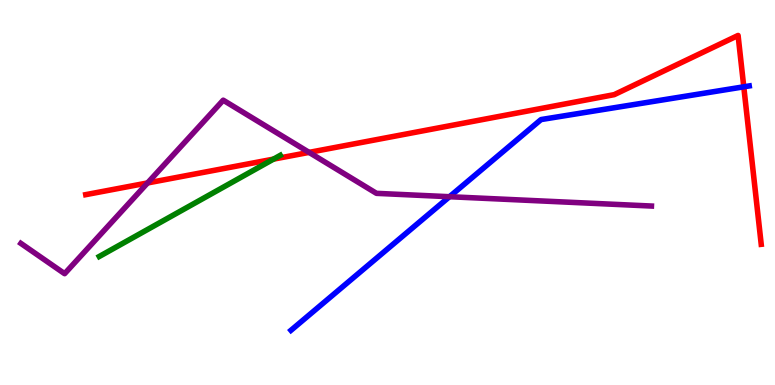[{'lines': ['blue', 'red'], 'intersections': [{'x': 9.6, 'y': 7.75}]}, {'lines': ['green', 'red'], 'intersections': [{'x': 3.53, 'y': 5.87}]}, {'lines': ['purple', 'red'], 'intersections': [{'x': 1.9, 'y': 5.25}, {'x': 3.99, 'y': 6.04}]}, {'lines': ['blue', 'green'], 'intersections': []}, {'lines': ['blue', 'purple'], 'intersections': [{'x': 5.8, 'y': 4.89}]}, {'lines': ['green', 'purple'], 'intersections': []}]